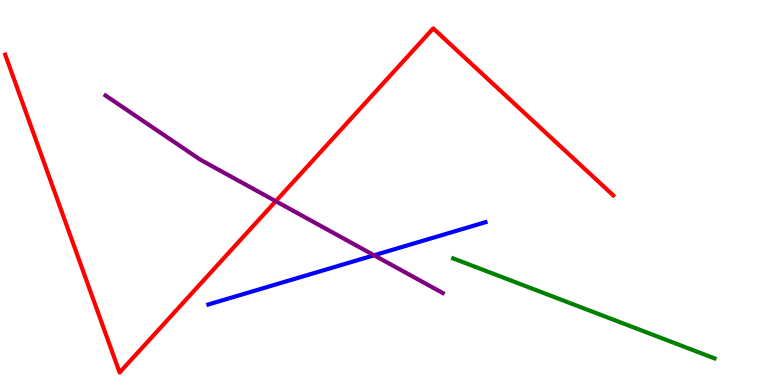[{'lines': ['blue', 'red'], 'intersections': []}, {'lines': ['green', 'red'], 'intersections': []}, {'lines': ['purple', 'red'], 'intersections': [{'x': 3.56, 'y': 4.77}]}, {'lines': ['blue', 'green'], 'intersections': []}, {'lines': ['blue', 'purple'], 'intersections': [{'x': 4.83, 'y': 3.37}]}, {'lines': ['green', 'purple'], 'intersections': []}]